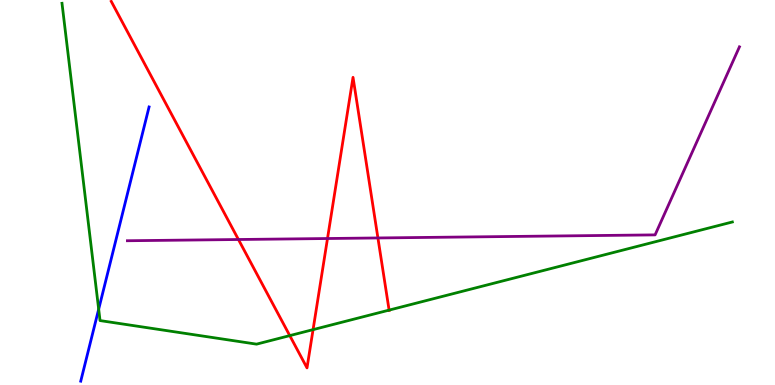[{'lines': ['blue', 'red'], 'intersections': []}, {'lines': ['green', 'red'], 'intersections': [{'x': 3.74, 'y': 1.28}, {'x': 4.04, 'y': 1.44}, {'x': 5.02, 'y': 1.95}]}, {'lines': ['purple', 'red'], 'intersections': [{'x': 3.08, 'y': 3.78}, {'x': 4.23, 'y': 3.8}, {'x': 4.88, 'y': 3.82}]}, {'lines': ['blue', 'green'], 'intersections': [{'x': 1.27, 'y': 1.97}]}, {'lines': ['blue', 'purple'], 'intersections': []}, {'lines': ['green', 'purple'], 'intersections': []}]